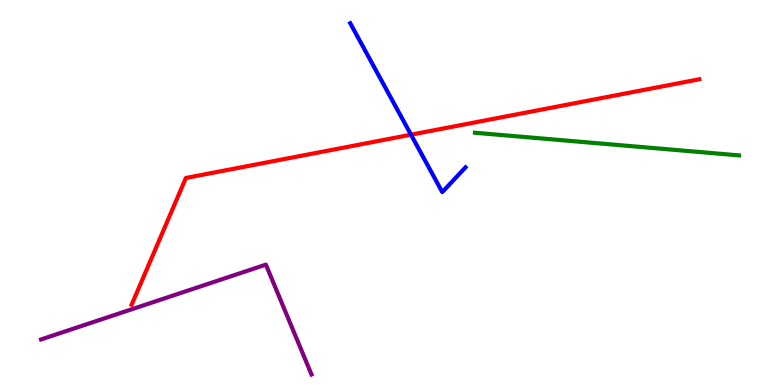[{'lines': ['blue', 'red'], 'intersections': [{'x': 5.3, 'y': 6.5}]}, {'lines': ['green', 'red'], 'intersections': []}, {'lines': ['purple', 'red'], 'intersections': []}, {'lines': ['blue', 'green'], 'intersections': []}, {'lines': ['blue', 'purple'], 'intersections': []}, {'lines': ['green', 'purple'], 'intersections': []}]